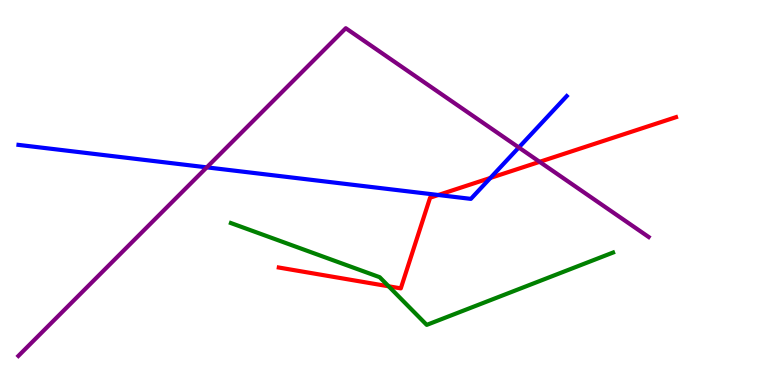[{'lines': ['blue', 'red'], 'intersections': [{'x': 5.66, 'y': 4.94}, {'x': 6.33, 'y': 5.38}]}, {'lines': ['green', 'red'], 'intersections': [{'x': 5.01, 'y': 2.56}]}, {'lines': ['purple', 'red'], 'intersections': [{'x': 6.96, 'y': 5.8}]}, {'lines': ['blue', 'green'], 'intersections': []}, {'lines': ['blue', 'purple'], 'intersections': [{'x': 2.67, 'y': 5.65}, {'x': 6.69, 'y': 6.17}]}, {'lines': ['green', 'purple'], 'intersections': []}]